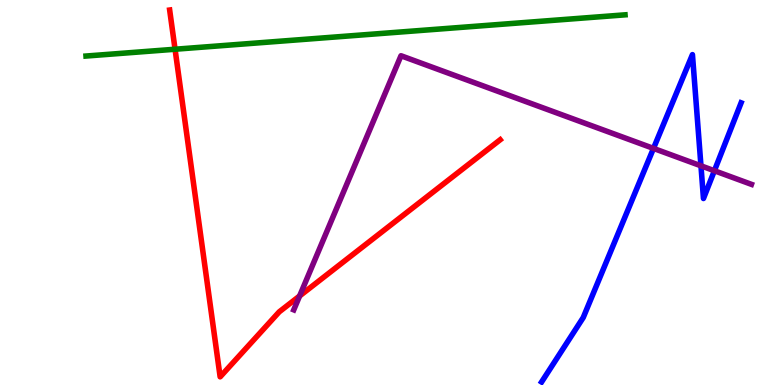[{'lines': ['blue', 'red'], 'intersections': []}, {'lines': ['green', 'red'], 'intersections': [{'x': 2.26, 'y': 8.72}]}, {'lines': ['purple', 'red'], 'intersections': [{'x': 3.87, 'y': 2.31}]}, {'lines': ['blue', 'green'], 'intersections': []}, {'lines': ['blue', 'purple'], 'intersections': [{'x': 8.43, 'y': 6.15}, {'x': 9.04, 'y': 5.69}, {'x': 9.22, 'y': 5.57}]}, {'lines': ['green', 'purple'], 'intersections': []}]